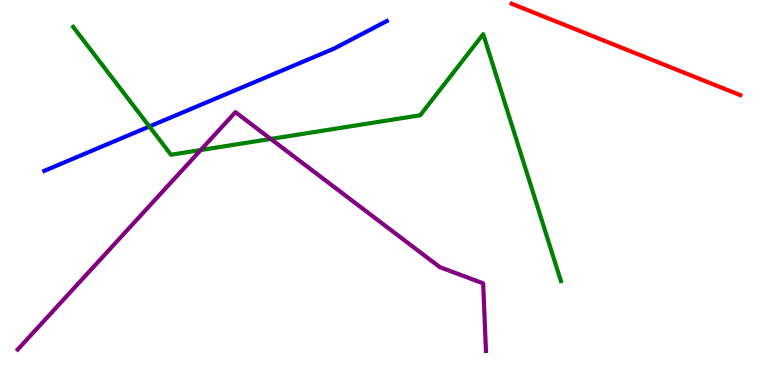[{'lines': ['blue', 'red'], 'intersections': []}, {'lines': ['green', 'red'], 'intersections': []}, {'lines': ['purple', 'red'], 'intersections': []}, {'lines': ['blue', 'green'], 'intersections': [{'x': 1.93, 'y': 6.71}]}, {'lines': ['blue', 'purple'], 'intersections': []}, {'lines': ['green', 'purple'], 'intersections': [{'x': 2.59, 'y': 6.1}, {'x': 3.49, 'y': 6.39}]}]